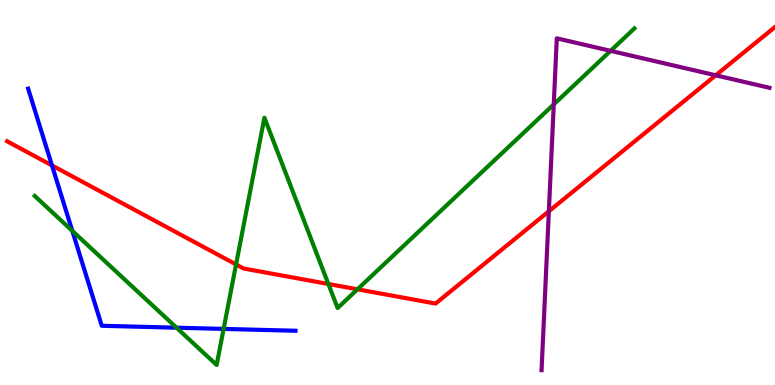[{'lines': ['blue', 'red'], 'intersections': [{'x': 0.671, 'y': 5.7}]}, {'lines': ['green', 'red'], 'intersections': [{'x': 3.05, 'y': 3.13}, {'x': 4.24, 'y': 2.62}, {'x': 4.61, 'y': 2.49}]}, {'lines': ['purple', 'red'], 'intersections': [{'x': 7.08, 'y': 4.51}, {'x': 9.24, 'y': 8.04}]}, {'lines': ['blue', 'green'], 'intersections': [{'x': 0.933, 'y': 4.0}, {'x': 2.28, 'y': 1.49}, {'x': 2.89, 'y': 1.46}]}, {'lines': ['blue', 'purple'], 'intersections': []}, {'lines': ['green', 'purple'], 'intersections': [{'x': 7.15, 'y': 7.29}, {'x': 7.88, 'y': 8.68}]}]